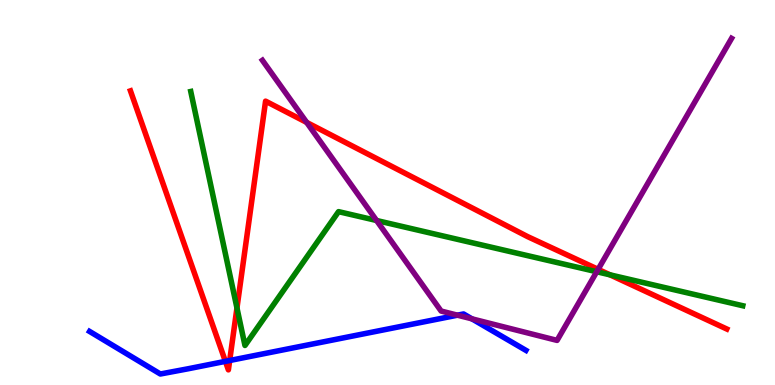[{'lines': ['blue', 'red'], 'intersections': [{'x': 2.91, 'y': 0.614}, {'x': 2.96, 'y': 0.636}]}, {'lines': ['green', 'red'], 'intersections': [{'x': 3.06, 'y': 2.0}, {'x': 7.87, 'y': 2.86}]}, {'lines': ['purple', 'red'], 'intersections': [{'x': 3.96, 'y': 6.82}, {'x': 7.72, 'y': 3.0}]}, {'lines': ['blue', 'green'], 'intersections': []}, {'lines': ['blue', 'purple'], 'intersections': [{'x': 5.9, 'y': 1.81}, {'x': 6.09, 'y': 1.72}]}, {'lines': ['green', 'purple'], 'intersections': [{'x': 4.86, 'y': 4.27}, {'x': 7.7, 'y': 2.94}]}]